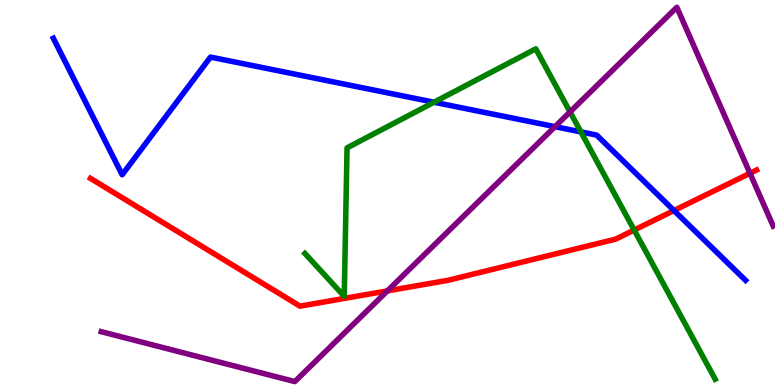[{'lines': ['blue', 'red'], 'intersections': [{'x': 8.7, 'y': 4.53}]}, {'lines': ['green', 'red'], 'intersections': [{'x': 8.18, 'y': 4.02}]}, {'lines': ['purple', 'red'], 'intersections': [{'x': 5.0, 'y': 2.44}, {'x': 9.68, 'y': 5.5}]}, {'lines': ['blue', 'green'], 'intersections': [{'x': 5.6, 'y': 7.34}, {'x': 7.5, 'y': 6.57}]}, {'lines': ['blue', 'purple'], 'intersections': [{'x': 7.16, 'y': 6.71}]}, {'lines': ['green', 'purple'], 'intersections': [{'x': 7.36, 'y': 7.09}]}]